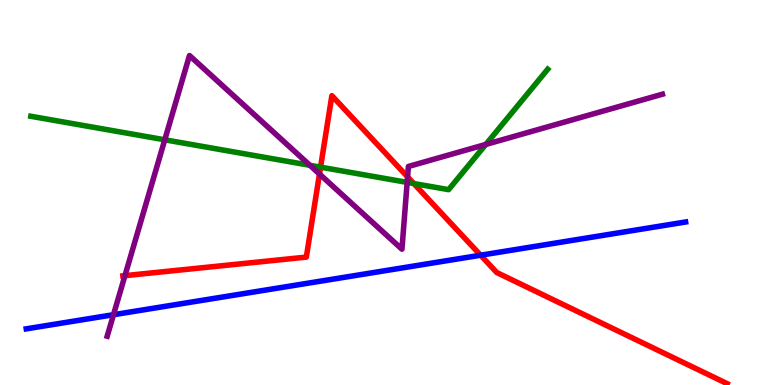[{'lines': ['blue', 'red'], 'intersections': [{'x': 6.2, 'y': 3.37}]}, {'lines': ['green', 'red'], 'intersections': [{'x': 4.14, 'y': 5.66}, {'x': 5.34, 'y': 5.23}]}, {'lines': ['purple', 'red'], 'intersections': [{'x': 1.61, 'y': 2.84}, {'x': 4.12, 'y': 5.48}, {'x': 5.26, 'y': 5.41}]}, {'lines': ['blue', 'green'], 'intersections': []}, {'lines': ['blue', 'purple'], 'intersections': [{'x': 1.46, 'y': 1.83}]}, {'lines': ['green', 'purple'], 'intersections': [{'x': 2.13, 'y': 6.37}, {'x': 4.0, 'y': 5.71}, {'x': 5.25, 'y': 5.26}, {'x': 6.27, 'y': 6.25}]}]